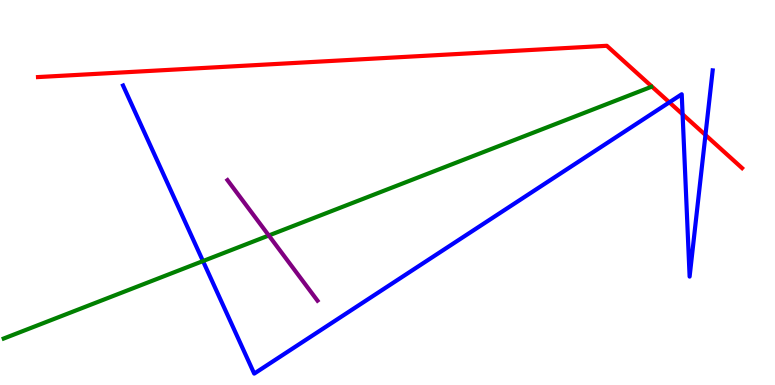[{'lines': ['blue', 'red'], 'intersections': [{'x': 8.64, 'y': 7.34}, {'x': 8.81, 'y': 7.03}, {'x': 9.1, 'y': 6.49}]}, {'lines': ['green', 'red'], 'intersections': []}, {'lines': ['purple', 'red'], 'intersections': []}, {'lines': ['blue', 'green'], 'intersections': [{'x': 2.62, 'y': 3.22}]}, {'lines': ['blue', 'purple'], 'intersections': []}, {'lines': ['green', 'purple'], 'intersections': [{'x': 3.47, 'y': 3.88}]}]